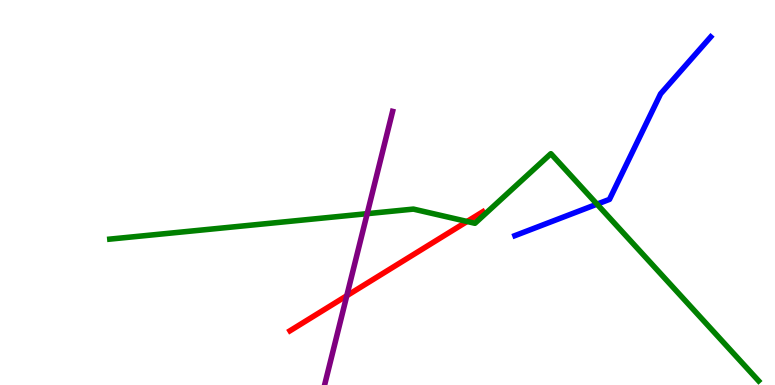[{'lines': ['blue', 'red'], 'intersections': []}, {'lines': ['green', 'red'], 'intersections': [{'x': 6.03, 'y': 4.25}]}, {'lines': ['purple', 'red'], 'intersections': [{'x': 4.47, 'y': 2.32}]}, {'lines': ['blue', 'green'], 'intersections': [{'x': 7.7, 'y': 4.7}]}, {'lines': ['blue', 'purple'], 'intersections': []}, {'lines': ['green', 'purple'], 'intersections': [{'x': 4.74, 'y': 4.45}]}]